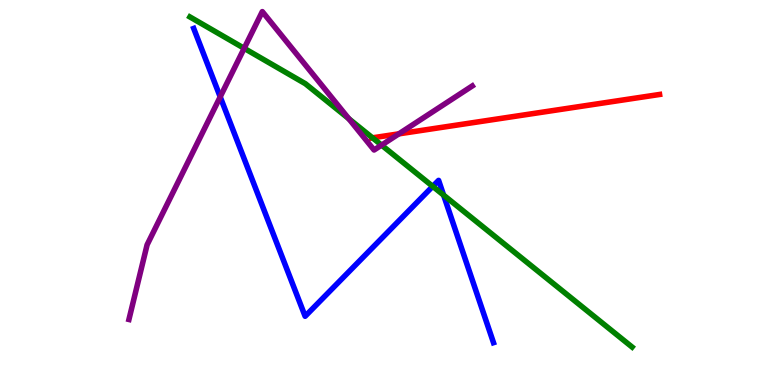[{'lines': ['blue', 'red'], 'intersections': []}, {'lines': ['green', 'red'], 'intersections': [{'x': 4.81, 'y': 6.42}]}, {'lines': ['purple', 'red'], 'intersections': [{'x': 5.15, 'y': 6.52}]}, {'lines': ['blue', 'green'], 'intersections': [{'x': 5.58, 'y': 5.16}, {'x': 5.72, 'y': 4.93}]}, {'lines': ['blue', 'purple'], 'intersections': [{'x': 2.84, 'y': 7.48}]}, {'lines': ['green', 'purple'], 'intersections': [{'x': 3.15, 'y': 8.75}, {'x': 4.5, 'y': 6.92}, {'x': 4.92, 'y': 6.23}]}]